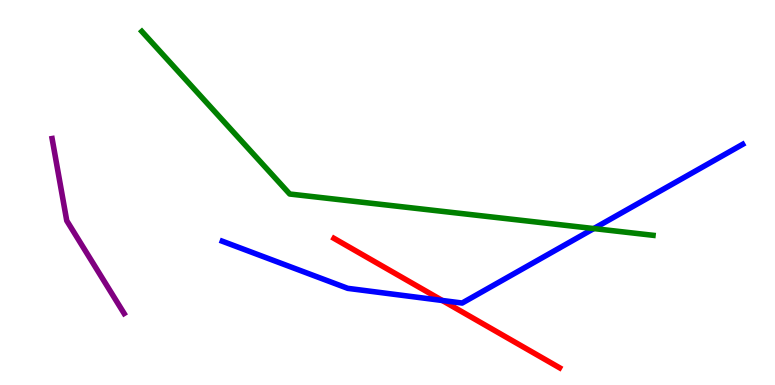[{'lines': ['blue', 'red'], 'intersections': [{'x': 5.71, 'y': 2.2}]}, {'lines': ['green', 'red'], 'intersections': []}, {'lines': ['purple', 'red'], 'intersections': []}, {'lines': ['blue', 'green'], 'intersections': [{'x': 7.66, 'y': 4.06}]}, {'lines': ['blue', 'purple'], 'intersections': []}, {'lines': ['green', 'purple'], 'intersections': []}]